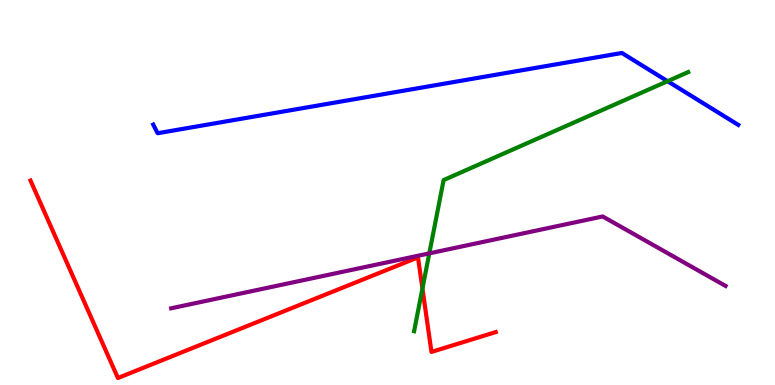[{'lines': ['blue', 'red'], 'intersections': []}, {'lines': ['green', 'red'], 'intersections': [{'x': 5.45, 'y': 2.51}]}, {'lines': ['purple', 'red'], 'intersections': []}, {'lines': ['blue', 'green'], 'intersections': [{'x': 8.61, 'y': 7.89}]}, {'lines': ['blue', 'purple'], 'intersections': []}, {'lines': ['green', 'purple'], 'intersections': [{'x': 5.54, 'y': 3.42}]}]